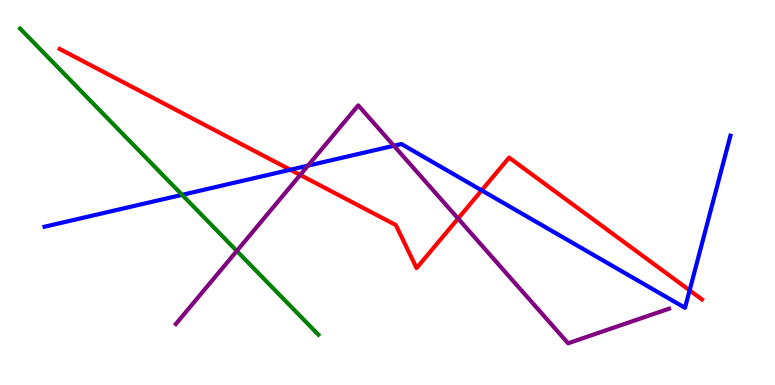[{'lines': ['blue', 'red'], 'intersections': [{'x': 3.75, 'y': 5.59}, {'x': 6.22, 'y': 5.06}, {'x': 8.9, 'y': 2.46}]}, {'lines': ['green', 'red'], 'intersections': []}, {'lines': ['purple', 'red'], 'intersections': [{'x': 3.87, 'y': 5.46}, {'x': 5.91, 'y': 4.32}]}, {'lines': ['blue', 'green'], 'intersections': [{'x': 2.35, 'y': 4.94}]}, {'lines': ['blue', 'purple'], 'intersections': [{'x': 3.97, 'y': 5.7}, {'x': 5.08, 'y': 6.21}]}, {'lines': ['green', 'purple'], 'intersections': [{'x': 3.06, 'y': 3.48}]}]